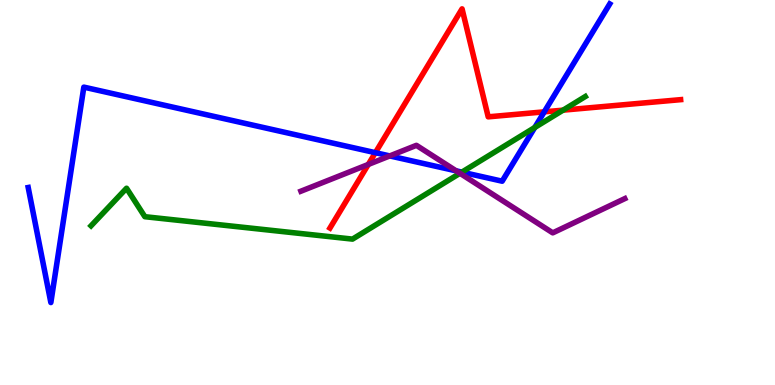[{'lines': ['blue', 'red'], 'intersections': [{'x': 4.84, 'y': 6.03}, {'x': 7.02, 'y': 7.1}]}, {'lines': ['green', 'red'], 'intersections': [{'x': 7.27, 'y': 7.14}]}, {'lines': ['purple', 'red'], 'intersections': [{'x': 4.75, 'y': 5.73}]}, {'lines': ['blue', 'green'], 'intersections': [{'x': 5.96, 'y': 5.53}, {'x': 6.9, 'y': 6.69}]}, {'lines': ['blue', 'purple'], 'intersections': [{'x': 5.03, 'y': 5.95}, {'x': 5.89, 'y': 5.56}]}, {'lines': ['green', 'purple'], 'intersections': [{'x': 5.94, 'y': 5.5}]}]